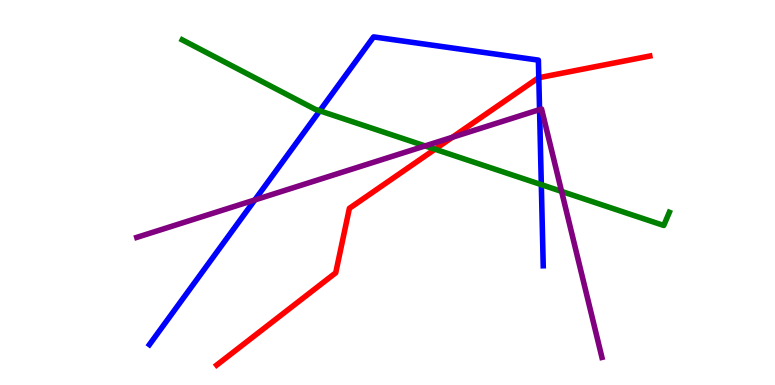[{'lines': ['blue', 'red'], 'intersections': [{'x': 6.95, 'y': 7.98}]}, {'lines': ['green', 'red'], 'intersections': [{'x': 5.61, 'y': 6.12}]}, {'lines': ['purple', 'red'], 'intersections': [{'x': 5.84, 'y': 6.43}]}, {'lines': ['blue', 'green'], 'intersections': [{'x': 4.13, 'y': 7.12}, {'x': 6.98, 'y': 5.2}]}, {'lines': ['blue', 'purple'], 'intersections': [{'x': 3.29, 'y': 4.81}, {'x': 6.96, 'y': 7.15}]}, {'lines': ['green', 'purple'], 'intersections': [{'x': 5.49, 'y': 6.21}, {'x': 7.25, 'y': 5.03}]}]